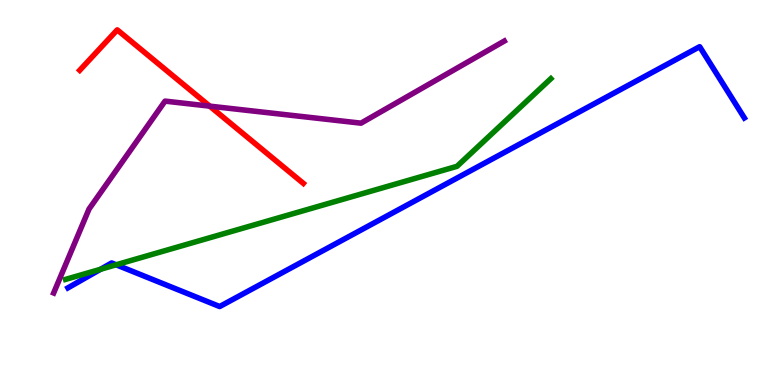[{'lines': ['blue', 'red'], 'intersections': []}, {'lines': ['green', 'red'], 'intersections': []}, {'lines': ['purple', 'red'], 'intersections': [{'x': 2.71, 'y': 7.24}]}, {'lines': ['blue', 'green'], 'intersections': [{'x': 1.3, 'y': 3.01}, {'x': 1.5, 'y': 3.12}]}, {'lines': ['blue', 'purple'], 'intersections': []}, {'lines': ['green', 'purple'], 'intersections': []}]